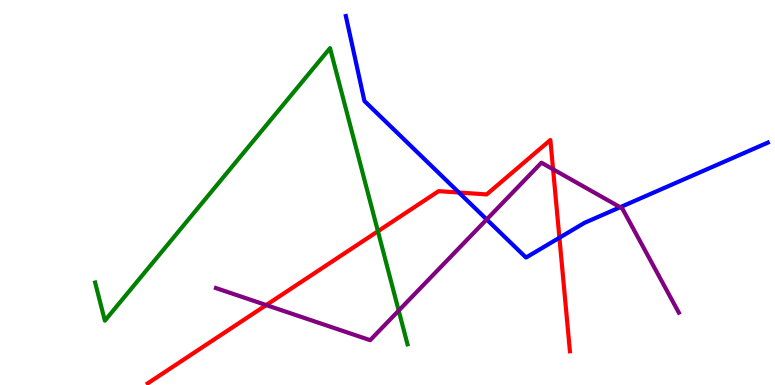[{'lines': ['blue', 'red'], 'intersections': [{'x': 5.92, 'y': 5.0}, {'x': 7.22, 'y': 3.82}]}, {'lines': ['green', 'red'], 'intersections': [{'x': 4.88, 'y': 3.99}]}, {'lines': ['purple', 'red'], 'intersections': [{'x': 3.44, 'y': 2.08}, {'x': 7.14, 'y': 5.6}]}, {'lines': ['blue', 'green'], 'intersections': []}, {'lines': ['blue', 'purple'], 'intersections': [{'x': 6.28, 'y': 4.3}, {'x': 8.0, 'y': 4.62}]}, {'lines': ['green', 'purple'], 'intersections': [{'x': 5.14, 'y': 1.93}]}]